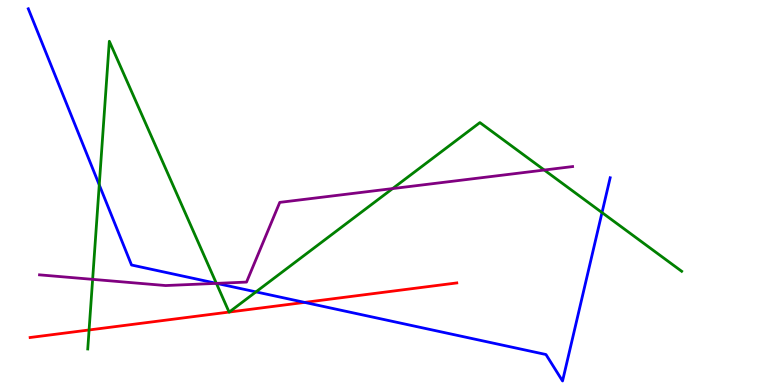[{'lines': ['blue', 'red'], 'intersections': [{'x': 3.93, 'y': 2.15}]}, {'lines': ['green', 'red'], 'intersections': [{'x': 1.15, 'y': 1.43}, {'x': 2.96, 'y': 1.89}, {'x': 2.96, 'y': 1.9}]}, {'lines': ['purple', 'red'], 'intersections': []}, {'lines': ['blue', 'green'], 'intersections': [{'x': 1.28, 'y': 5.2}, {'x': 2.79, 'y': 2.64}, {'x': 3.3, 'y': 2.42}, {'x': 7.77, 'y': 4.48}]}, {'lines': ['blue', 'purple'], 'intersections': [{'x': 2.79, 'y': 2.64}]}, {'lines': ['green', 'purple'], 'intersections': [{'x': 1.2, 'y': 2.74}, {'x': 2.79, 'y': 2.64}, {'x': 5.07, 'y': 5.1}, {'x': 7.02, 'y': 5.58}]}]